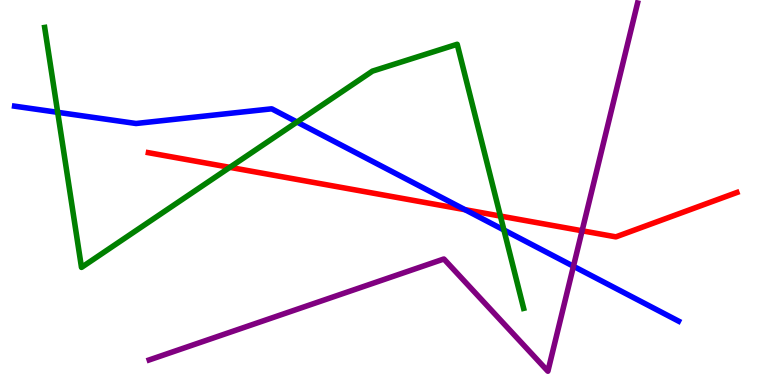[{'lines': ['blue', 'red'], 'intersections': [{'x': 6.0, 'y': 4.55}]}, {'lines': ['green', 'red'], 'intersections': [{'x': 2.97, 'y': 5.65}, {'x': 6.46, 'y': 4.39}]}, {'lines': ['purple', 'red'], 'intersections': [{'x': 7.51, 'y': 4.01}]}, {'lines': ['blue', 'green'], 'intersections': [{'x': 0.744, 'y': 7.08}, {'x': 3.83, 'y': 6.83}, {'x': 6.5, 'y': 4.03}]}, {'lines': ['blue', 'purple'], 'intersections': [{'x': 7.4, 'y': 3.08}]}, {'lines': ['green', 'purple'], 'intersections': []}]